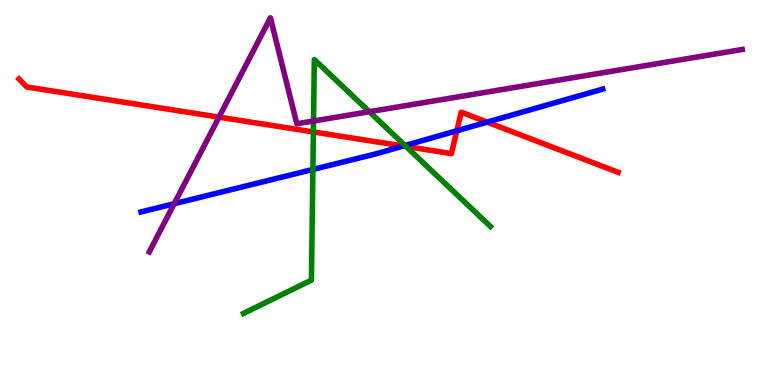[{'lines': ['blue', 'red'], 'intersections': [{'x': 5.2, 'y': 6.21}, {'x': 5.89, 'y': 6.6}, {'x': 6.29, 'y': 6.83}]}, {'lines': ['green', 'red'], 'intersections': [{'x': 4.04, 'y': 6.57}, {'x': 5.24, 'y': 6.2}]}, {'lines': ['purple', 'red'], 'intersections': [{'x': 2.83, 'y': 6.96}]}, {'lines': ['blue', 'green'], 'intersections': [{'x': 4.04, 'y': 5.6}, {'x': 5.23, 'y': 6.22}]}, {'lines': ['blue', 'purple'], 'intersections': [{'x': 2.25, 'y': 4.71}]}, {'lines': ['green', 'purple'], 'intersections': [{'x': 4.05, 'y': 6.86}, {'x': 4.77, 'y': 7.1}]}]